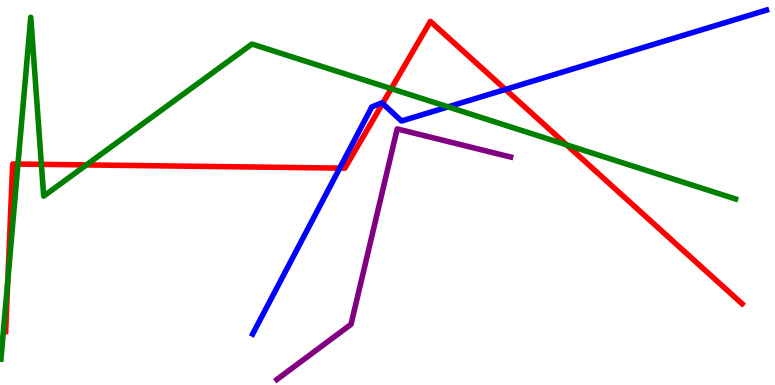[{'lines': ['blue', 'red'], 'intersections': [{'x': 4.38, 'y': 5.63}, {'x': 4.94, 'y': 7.31}, {'x': 6.52, 'y': 7.68}]}, {'lines': ['green', 'red'], 'intersections': [{'x': 0.101, 'y': 2.71}, {'x': 0.232, 'y': 5.74}, {'x': 0.534, 'y': 5.73}, {'x': 1.11, 'y': 5.72}, {'x': 5.05, 'y': 7.7}, {'x': 7.31, 'y': 6.24}]}, {'lines': ['purple', 'red'], 'intersections': []}, {'lines': ['blue', 'green'], 'intersections': [{'x': 5.78, 'y': 7.22}]}, {'lines': ['blue', 'purple'], 'intersections': []}, {'lines': ['green', 'purple'], 'intersections': []}]